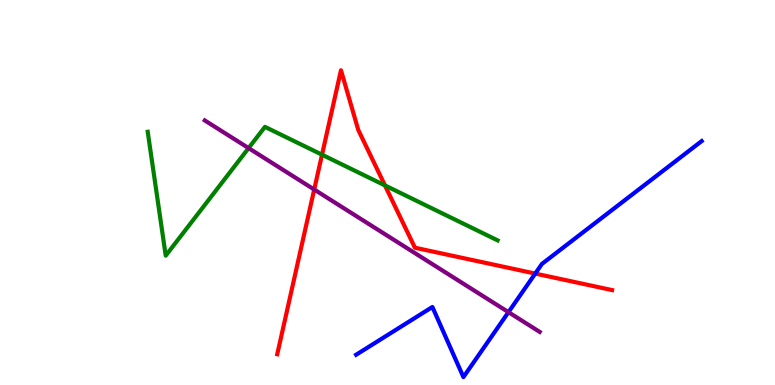[{'lines': ['blue', 'red'], 'intersections': [{'x': 6.91, 'y': 2.89}]}, {'lines': ['green', 'red'], 'intersections': [{'x': 4.16, 'y': 5.98}, {'x': 4.97, 'y': 5.18}]}, {'lines': ['purple', 'red'], 'intersections': [{'x': 4.05, 'y': 5.08}]}, {'lines': ['blue', 'green'], 'intersections': []}, {'lines': ['blue', 'purple'], 'intersections': [{'x': 6.56, 'y': 1.89}]}, {'lines': ['green', 'purple'], 'intersections': [{'x': 3.21, 'y': 6.15}]}]